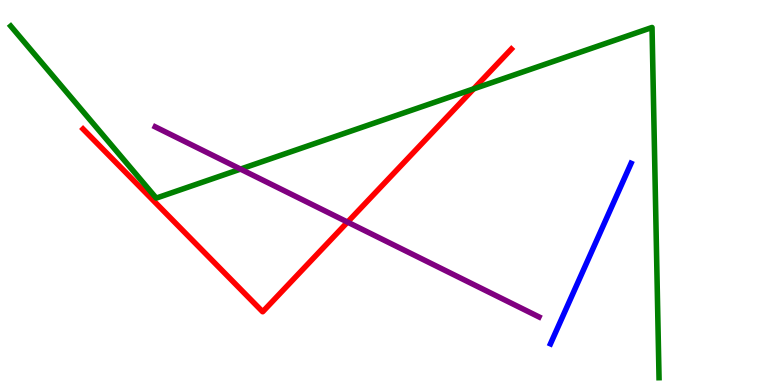[{'lines': ['blue', 'red'], 'intersections': []}, {'lines': ['green', 'red'], 'intersections': [{'x': 6.11, 'y': 7.69}]}, {'lines': ['purple', 'red'], 'intersections': [{'x': 4.48, 'y': 4.23}]}, {'lines': ['blue', 'green'], 'intersections': []}, {'lines': ['blue', 'purple'], 'intersections': []}, {'lines': ['green', 'purple'], 'intersections': [{'x': 3.1, 'y': 5.61}]}]